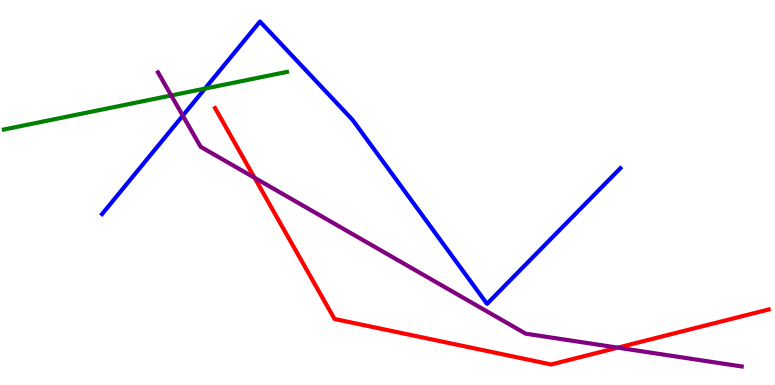[{'lines': ['blue', 'red'], 'intersections': []}, {'lines': ['green', 'red'], 'intersections': []}, {'lines': ['purple', 'red'], 'intersections': [{'x': 3.28, 'y': 5.38}, {'x': 7.97, 'y': 0.97}]}, {'lines': ['blue', 'green'], 'intersections': [{'x': 2.64, 'y': 7.7}]}, {'lines': ['blue', 'purple'], 'intersections': [{'x': 2.36, 'y': 7.0}]}, {'lines': ['green', 'purple'], 'intersections': [{'x': 2.21, 'y': 7.52}]}]